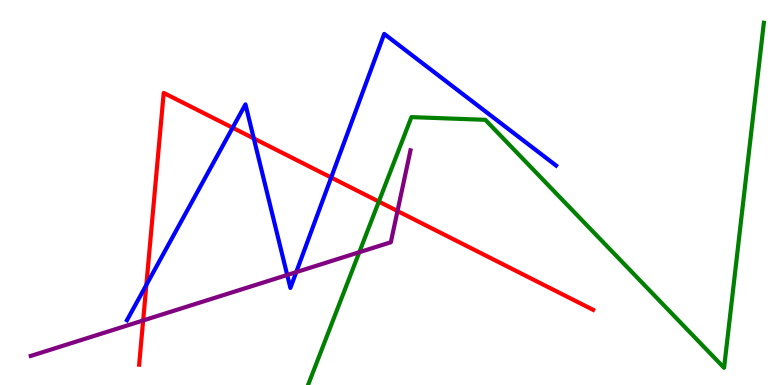[{'lines': ['blue', 'red'], 'intersections': [{'x': 1.89, 'y': 2.6}, {'x': 3.0, 'y': 6.68}, {'x': 3.27, 'y': 6.4}, {'x': 4.27, 'y': 5.39}]}, {'lines': ['green', 'red'], 'intersections': [{'x': 4.89, 'y': 4.76}]}, {'lines': ['purple', 'red'], 'intersections': [{'x': 1.85, 'y': 1.68}, {'x': 5.13, 'y': 4.52}]}, {'lines': ['blue', 'green'], 'intersections': []}, {'lines': ['blue', 'purple'], 'intersections': [{'x': 3.71, 'y': 2.86}, {'x': 3.82, 'y': 2.93}]}, {'lines': ['green', 'purple'], 'intersections': [{'x': 4.64, 'y': 3.45}]}]